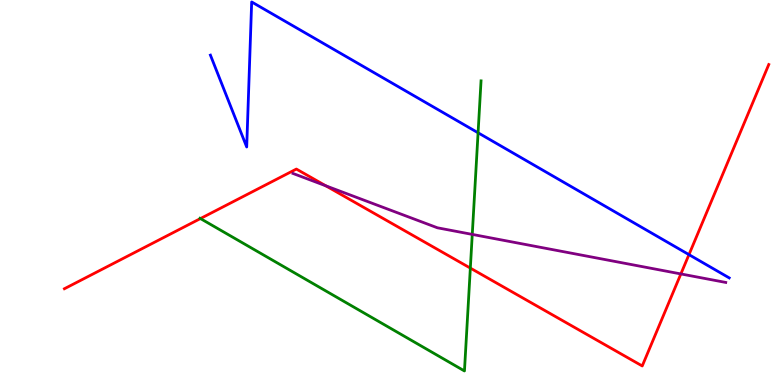[{'lines': ['blue', 'red'], 'intersections': [{'x': 8.89, 'y': 3.39}]}, {'lines': ['green', 'red'], 'intersections': [{'x': 2.59, 'y': 4.32}, {'x': 6.07, 'y': 3.04}]}, {'lines': ['purple', 'red'], 'intersections': [{'x': 4.2, 'y': 5.17}, {'x': 8.79, 'y': 2.88}]}, {'lines': ['blue', 'green'], 'intersections': [{'x': 6.17, 'y': 6.55}]}, {'lines': ['blue', 'purple'], 'intersections': []}, {'lines': ['green', 'purple'], 'intersections': [{'x': 6.09, 'y': 3.91}]}]